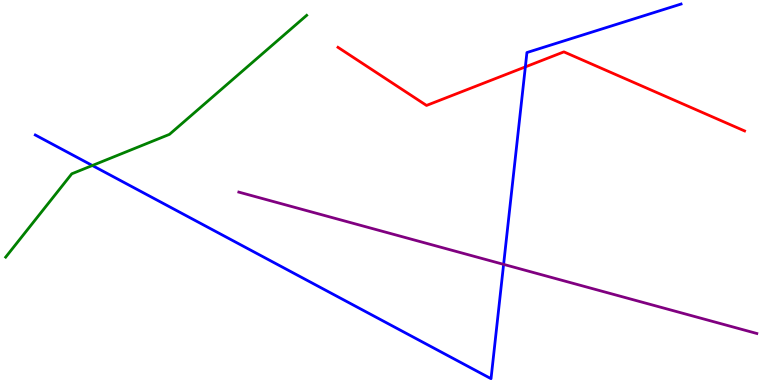[{'lines': ['blue', 'red'], 'intersections': [{'x': 6.78, 'y': 8.26}]}, {'lines': ['green', 'red'], 'intersections': []}, {'lines': ['purple', 'red'], 'intersections': []}, {'lines': ['blue', 'green'], 'intersections': [{'x': 1.19, 'y': 5.7}]}, {'lines': ['blue', 'purple'], 'intersections': [{'x': 6.5, 'y': 3.13}]}, {'lines': ['green', 'purple'], 'intersections': []}]